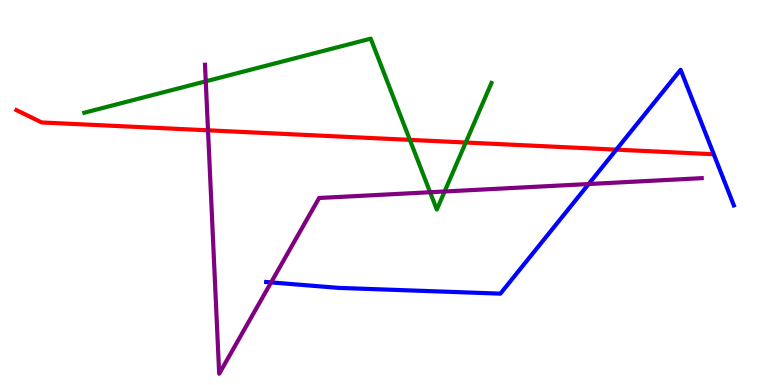[{'lines': ['blue', 'red'], 'intersections': [{'x': 7.95, 'y': 6.11}]}, {'lines': ['green', 'red'], 'intersections': [{'x': 5.29, 'y': 6.37}, {'x': 6.01, 'y': 6.3}]}, {'lines': ['purple', 'red'], 'intersections': [{'x': 2.68, 'y': 6.62}]}, {'lines': ['blue', 'green'], 'intersections': []}, {'lines': ['blue', 'purple'], 'intersections': [{'x': 3.5, 'y': 2.67}, {'x': 7.6, 'y': 5.22}]}, {'lines': ['green', 'purple'], 'intersections': [{'x': 2.65, 'y': 7.89}, {'x': 5.55, 'y': 5.01}, {'x': 5.74, 'y': 5.03}]}]